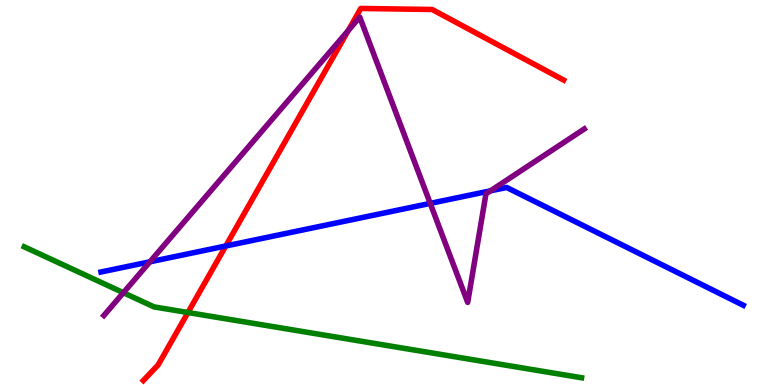[{'lines': ['blue', 'red'], 'intersections': [{'x': 2.91, 'y': 3.61}]}, {'lines': ['green', 'red'], 'intersections': [{'x': 2.42, 'y': 1.88}]}, {'lines': ['purple', 'red'], 'intersections': [{'x': 4.49, 'y': 9.21}]}, {'lines': ['blue', 'green'], 'intersections': []}, {'lines': ['blue', 'purple'], 'intersections': [{'x': 1.93, 'y': 3.2}, {'x': 5.55, 'y': 4.72}, {'x': 6.33, 'y': 5.04}]}, {'lines': ['green', 'purple'], 'intersections': [{'x': 1.59, 'y': 2.4}]}]